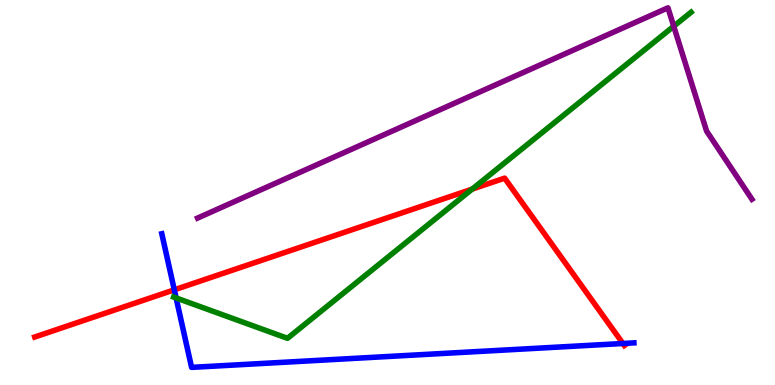[{'lines': ['blue', 'red'], 'intersections': [{'x': 2.25, 'y': 2.47}, {'x': 8.04, 'y': 1.08}]}, {'lines': ['green', 'red'], 'intersections': [{'x': 6.09, 'y': 5.09}]}, {'lines': ['purple', 'red'], 'intersections': []}, {'lines': ['blue', 'green'], 'intersections': [{'x': 2.27, 'y': 2.26}]}, {'lines': ['blue', 'purple'], 'intersections': []}, {'lines': ['green', 'purple'], 'intersections': [{'x': 8.69, 'y': 9.32}]}]